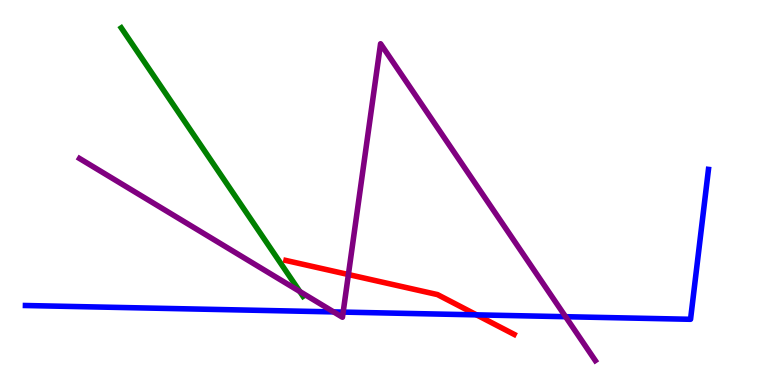[{'lines': ['blue', 'red'], 'intersections': [{'x': 6.15, 'y': 1.82}]}, {'lines': ['green', 'red'], 'intersections': []}, {'lines': ['purple', 'red'], 'intersections': [{'x': 4.5, 'y': 2.87}]}, {'lines': ['blue', 'green'], 'intersections': []}, {'lines': ['blue', 'purple'], 'intersections': [{'x': 4.3, 'y': 1.9}, {'x': 4.43, 'y': 1.89}, {'x': 7.3, 'y': 1.77}]}, {'lines': ['green', 'purple'], 'intersections': [{'x': 3.87, 'y': 2.43}]}]